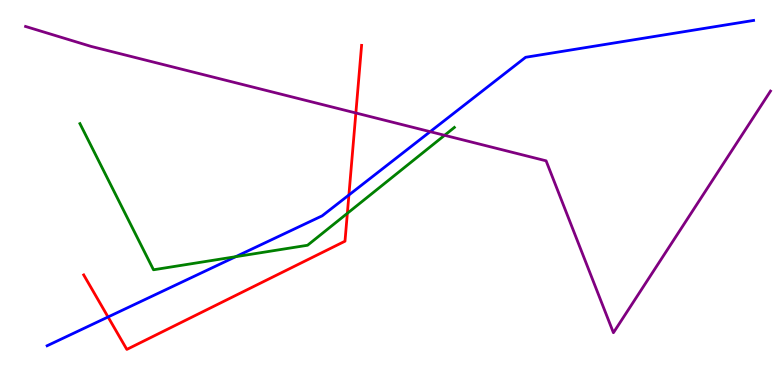[{'lines': ['blue', 'red'], 'intersections': [{'x': 1.39, 'y': 1.77}, {'x': 4.5, 'y': 4.94}]}, {'lines': ['green', 'red'], 'intersections': [{'x': 4.48, 'y': 4.46}]}, {'lines': ['purple', 'red'], 'intersections': [{'x': 4.59, 'y': 7.07}]}, {'lines': ['blue', 'green'], 'intersections': [{'x': 3.04, 'y': 3.33}]}, {'lines': ['blue', 'purple'], 'intersections': [{'x': 5.55, 'y': 6.58}]}, {'lines': ['green', 'purple'], 'intersections': [{'x': 5.74, 'y': 6.49}]}]